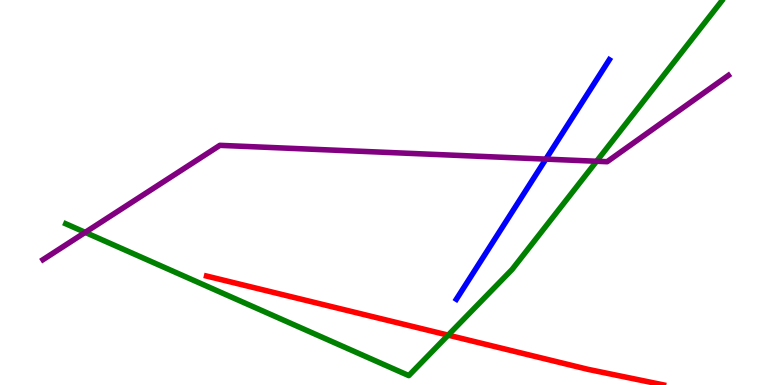[{'lines': ['blue', 'red'], 'intersections': []}, {'lines': ['green', 'red'], 'intersections': [{'x': 5.78, 'y': 1.3}]}, {'lines': ['purple', 'red'], 'intersections': []}, {'lines': ['blue', 'green'], 'intersections': []}, {'lines': ['blue', 'purple'], 'intersections': [{'x': 7.04, 'y': 5.87}]}, {'lines': ['green', 'purple'], 'intersections': [{'x': 1.1, 'y': 3.96}, {'x': 7.7, 'y': 5.81}]}]